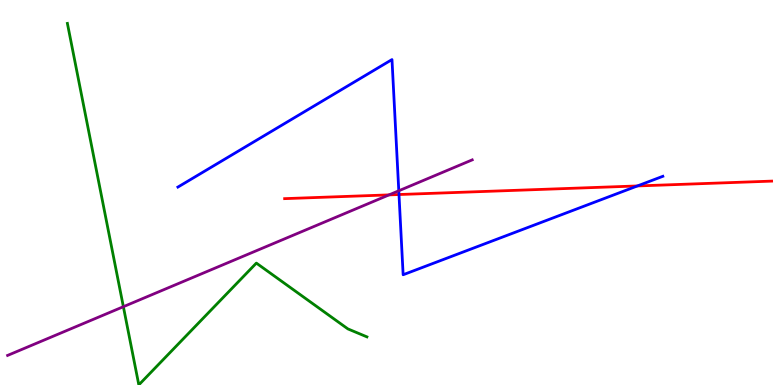[{'lines': ['blue', 'red'], 'intersections': [{'x': 5.15, 'y': 4.95}, {'x': 8.22, 'y': 5.17}]}, {'lines': ['green', 'red'], 'intersections': []}, {'lines': ['purple', 'red'], 'intersections': [{'x': 5.02, 'y': 4.94}]}, {'lines': ['blue', 'green'], 'intersections': []}, {'lines': ['blue', 'purple'], 'intersections': [{'x': 5.15, 'y': 5.04}]}, {'lines': ['green', 'purple'], 'intersections': [{'x': 1.59, 'y': 2.03}]}]